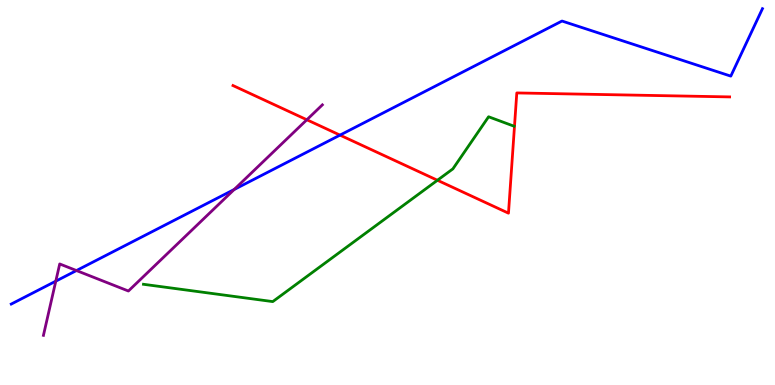[{'lines': ['blue', 'red'], 'intersections': [{'x': 4.39, 'y': 6.49}]}, {'lines': ['green', 'red'], 'intersections': [{'x': 5.64, 'y': 5.32}]}, {'lines': ['purple', 'red'], 'intersections': [{'x': 3.96, 'y': 6.89}]}, {'lines': ['blue', 'green'], 'intersections': []}, {'lines': ['blue', 'purple'], 'intersections': [{'x': 0.72, 'y': 2.7}, {'x': 0.987, 'y': 2.97}, {'x': 3.02, 'y': 5.08}]}, {'lines': ['green', 'purple'], 'intersections': []}]